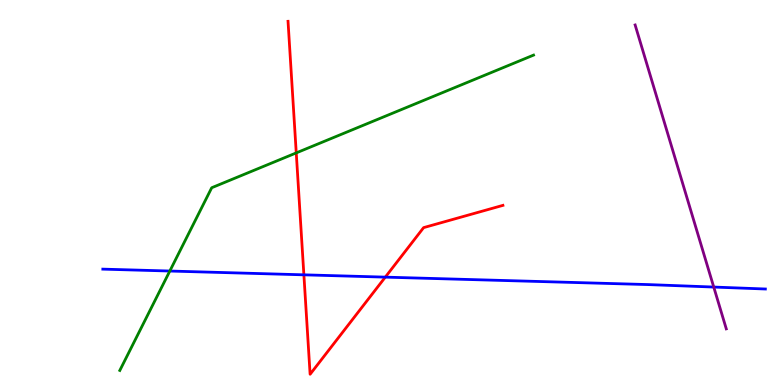[{'lines': ['blue', 'red'], 'intersections': [{'x': 3.92, 'y': 2.86}, {'x': 4.97, 'y': 2.8}]}, {'lines': ['green', 'red'], 'intersections': [{'x': 3.82, 'y': 6.03}]}, {'lines': ['purple', 'red'], 'intersections': []}, {'lines': ['blue', 'green'], 'intersections': [{'x': 2.19, 'y': 2.96}]}, {'lines': ['blue', 'purple'], 'intersections': [{'x': 9.21, 'y': 2.54}]}, {'lines': ['green', 'purple'], 'intersections': []}]